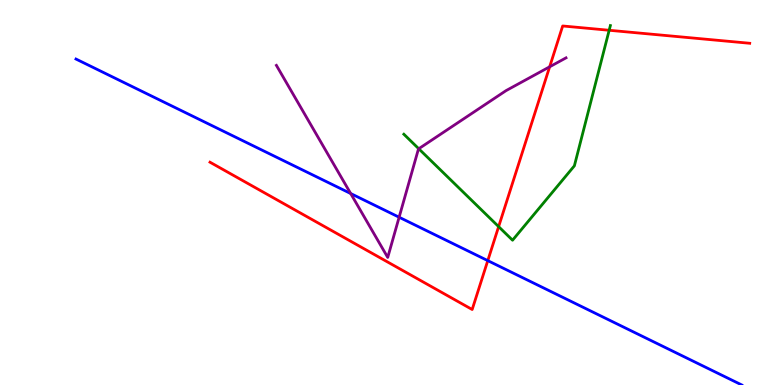[{'lines': ['blue', 'red'], 'intersections': [{'x': 6.29, 'y': 3.23}]}, {'lines': ['green', 'red'], 'intersections': [{'x': 6.43, 'y': 4.11}, {'x': 7.86, 'y': 9.21}]}, {'lines': ['purple', 'red'], 'intersections': [{'x': 7.09, 'y': 8.27}]}, {'lines': ['blue', 'green'], 'intersections': []}, {'lines': ['blue', 'purple'], 'intersections': [{'x': 4.52, 'y': 4.97}, {'x': 5.15, 'y': 4.36}]}, {'lines': ['green', 'purple'], 'intersections': [{'x': 5.4, 'y': 6.14}]}]